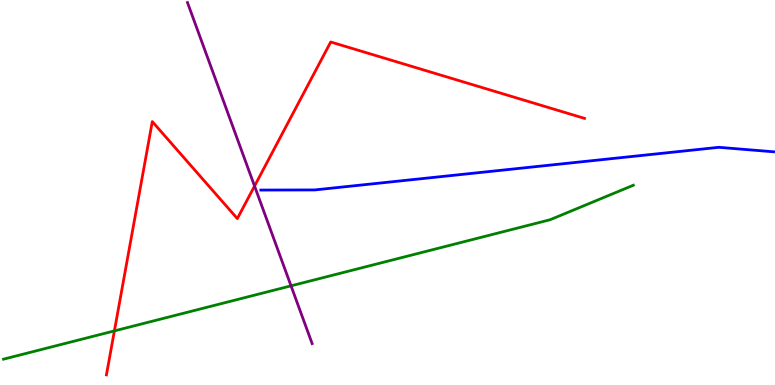[{'lines': ['blue', 'red'], 'intersections': []}, {'lines': ['green', 'red'], 'intersections': [{'x': 1.48, 'y': 1.41}]}, {'lines': ['purple', 'red'], 'intersections': [{'x': 3.28, 'y': 5.17}]}, {'lines': ['blue', 'green'], 'intersections': []}, {'lines': ['blue', 'purple'], 'intersections': []}, {'lines': ['green', 'purple'], 'intersections': [{'x': 3.76, 'y': 2.58}]}]